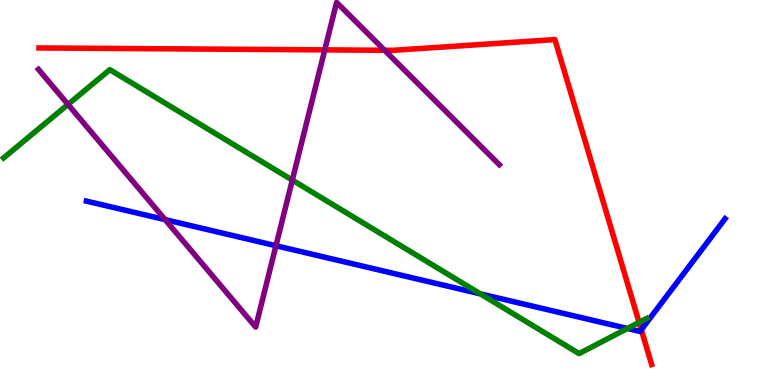[{'lines': ['blue', 'red'], 'intersections': [{'x': 8.27, 'y': 1.44}]}, {'lines': ['green', 'red'], 'intersections': [{'x': 8.25, 'y': 1.63}]}, {'lines': ['purple', 'red'], 'intersections': [{'x': 4.19, 'y': 8.7}, {'x': 4.96, 'y': 8.69}]}, {'lines': ['blue', 'green'], 'intersections': [{'x': 6.2, 'y': 2.37}, {'x': 8.1, 'y': 1.47}]}, {'lines': ['blue', 'purple'], 'intersections': [{'x': 2.13, 'y': 4.3}, {'x': 3.56, 'y': 3.62}]}, {'lines': ['green', 'purple'], 'intersections': [{'x': 0.877, 'y': 7.29}, {'x': 3.77, 'y': 5.32}]}]